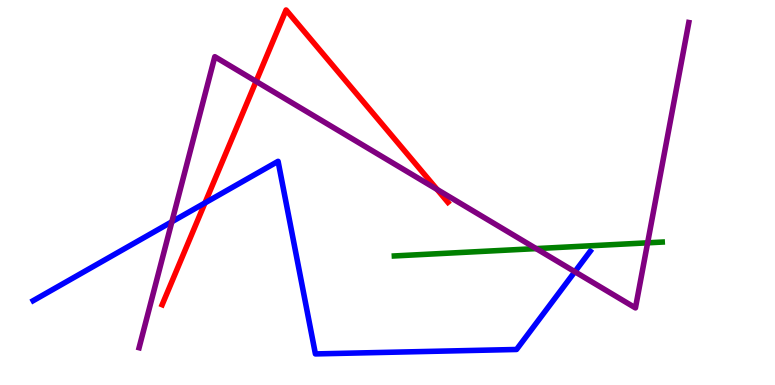[{'lines': ['blue', 'red'], 'intersections': [{'x': 2.64, 'y': 4.73}]}, {'lines': ['green', 'red'], 'intersections': []}, {'lines': ['purple', 'red'], 'intersections': [{'x': 3.3, 'y': 7.89}, {'x': 5.64, 'y': 5.08}]}, {'lines': ['blue', 'green'], 'intersections': []}, {'lines': ['blue', 'purple'], 'intersections': [{'x': 2.22, 'y': 4.24}, {'x': 7.42, 'y': 2.94}]}, {'lines': ['green', 'purple'], 'intersections': [{'x': 6.92, 'y': 3.54}, {'x': 8.36, 'y': 3.69}]}]